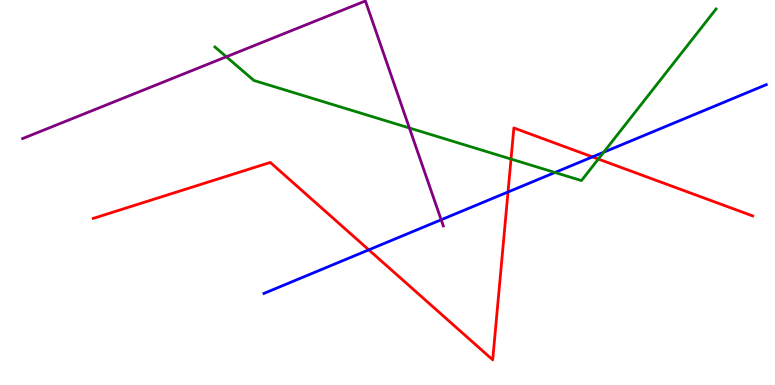[{'lines': ['blue', 'red'], 'intersections': [{'x': 4.76, 'y': 3.51}, {'x': 6.56, 'y': 5.01}, {'x': 7.64, 'y': 5.92}]}, {'lines': ['green', 'red'], 'intersections': [{'x': 6.59, 'y': 5.87}, {'x': 7.72, 'y': 5.87}]}, {'lines': ['purple', 'red'], 'intersections': []}, {'lines': ['blue', 'green'], 'intersections': [{'x': 7.16, 'y': 5.52}, {'x': 7.79, 'y': 6.05}]}, {'lines': ['blue', 'purple'], 'intersections': [{'x': 5.69, 'y': 4.29}]}, {'lines': ['green', 'purple'], 'intersections': [{'x': 2.92, 'y': 8.53}, {'x': 5.28, 'y': 6.68}]}]